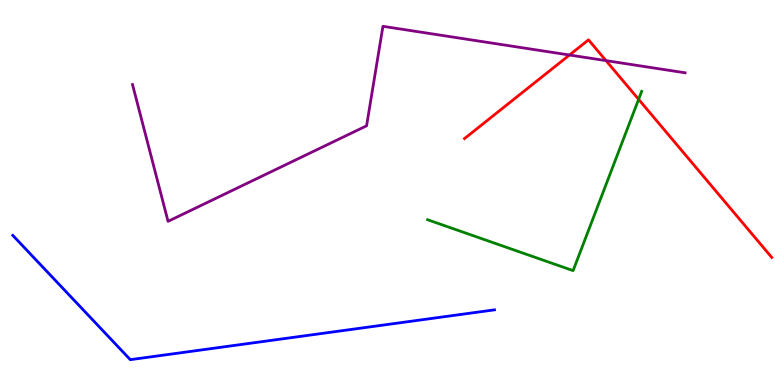[{'lines': ['blue', 'red'], 'intersections': []}, {'lines': ['green', 'red'], 'intersections': [{'x': 8.24, 'y': 7.42}]}, {'lines': ['purple', 'red'], 'intersections': [{'x': 7.35, 'y': 8.57}, {'x': 7.82, 'y': 8.43}]}, {'lines': ['blue', 'green'], 'intersections': []}, {'lines': ['blue', 'purple'], 'intersections': []}, {'lines': ['green', 'purple'], 'intersections': []}]